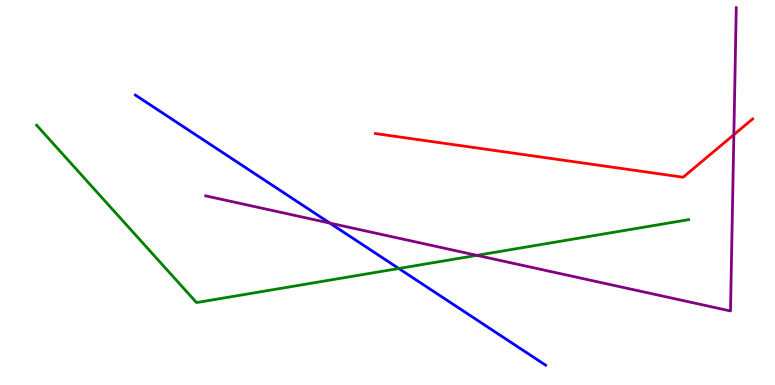[{'lines': ['blue', 'red'], 'intersections': []}, {'lines': ['green', 'red'], 'intersections': []}, {'lines': ['purple', 'red'], 'intersections': [{'x': 9.47, 'y': 6.5}]}, {'lines': ['blue', 'green'], 'intersections': [{'x': 5.15, 'y': 3.03}]}, {'lines': ['blue', 'purple'], 'intersections': [{'x': 4.26, 'y': 4.21}]}, {'lines': ['green', 'purple'], 'intersections': [{'x': 6.15, 'y': 3.37}]}]